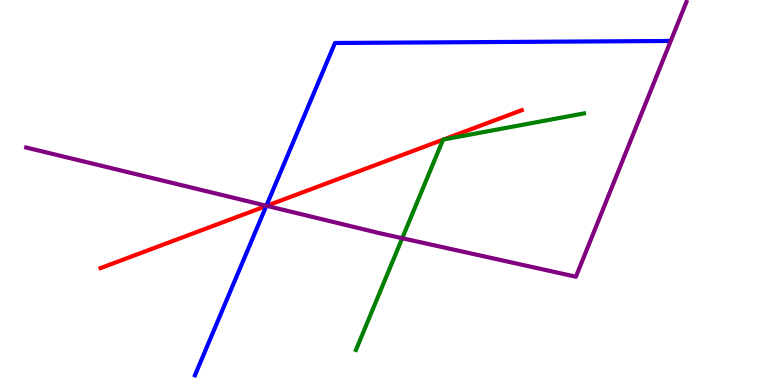[{'lines': ['blue', 'red'], 'intersections': [{'x': 3.44, 'y': 4.65}]}, {'lines': ['green', 'red'], 'intersections': [{'x': 5.72, 'y': 6.37}, {'x': 5.72, 'y': 6.38}]}, {'lines': ['purple', 'red'], 'intersections': [{'x': 3.44, 'y': 4.65}]}, {'lines': ['blue', 'green'], 'intersections': []}, {'lines': ['blue', 'purple'], 'intersections': [{'x': 3.44, 'y': 4.66}]}, {'lines': ['green', 'purple'], 'intersections': [{'x': 5.19, 'y': 3.81}]}]